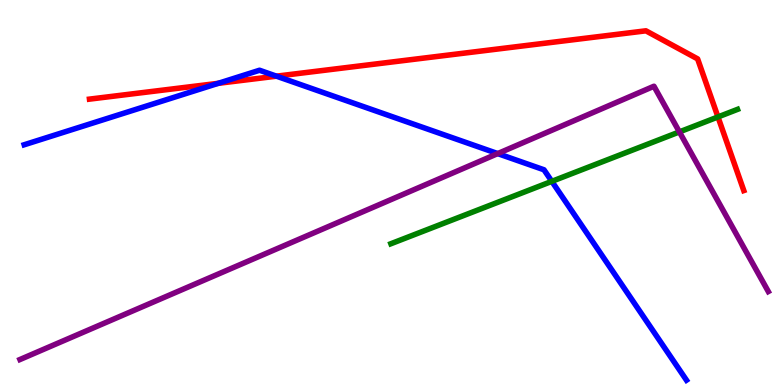[{'lines': ['blue', 'red'], 'intersections': [{'x': 2.82, 'y': 7.84}, {'x': 3.57, 'y': 8.02}]}, {'lines': ['green', 'red'], 'intersections': [{'x': 9.26, 'y': 6.96}]}, {'lines': ['purple', 'red'], 'intersections': []}, {'lines': ['blue', 'green'], 'intersections': [{'x': 7.12, 'y': 5.29}]}, {'lines': ['blue', 'purple'], 'intersections': [{'x': 6.42, 'y': 6.01}]}, {'lines': ['green', 'purple'], 'intersections': [{'x': 8.77, 'y': 6.57}]}]